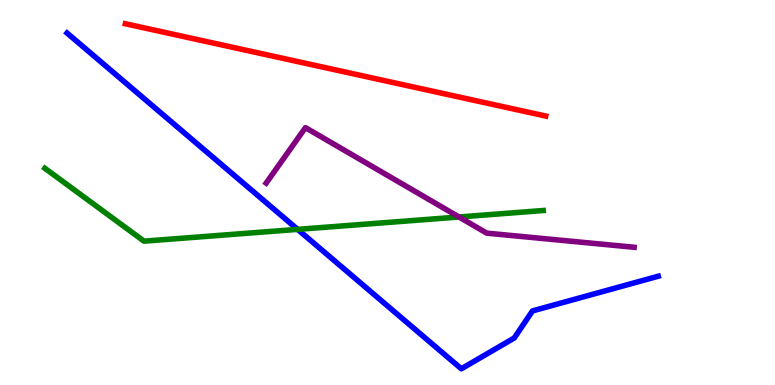[{'lines': ['blue', 'red'], 'intersections': []}, {'lines': ['green', 'red'], 'intersections': []}, {'lines': ['purple', 'red'], 'intersections': []}, {'lines': ['blue', 'green'], 'intersections': [{'x': 3.84, 'y': 4.04}]}, {'lines': ['blue', 'purple'], 'intersections': []}, {'lines': ['green', 'purple'], 'intersections': [{'x': 5.92, 'y': 4.36}]}]